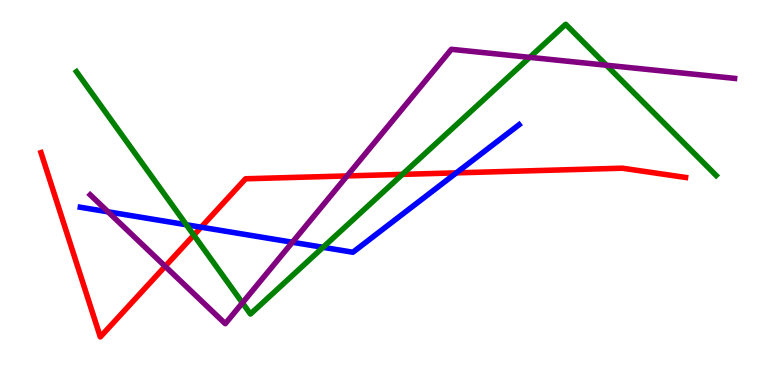[{'lines': ['blue', 'red'], 'intersections': [{'x': 2.6, 'y': 4.1}, {'x': 5.89, 'y': 5.51}]}, {'lines': ['green', 'red'], 'intersections': [{'x': 2.5, 'y': 3.89}, {'x': 5.19, 'y': 5.47}]}, {'lines': ['purple', 'red'], 'intersections': [{'x': 2.13, 'y': 3.08}, {'x': 4.48, 'y': 5.43}]}, {'lines': ['blue', 'green'], 'intersections': [{'x': 2.4, 'y': 4.16}, {'x': 4.17, 'y': 3.58}]}, {'lines': ['blue', 'purple'], 'intersections': [{'x': 1.39, 'y': 4.5}, {'x': 3.77, 'y': 3.71}]}, {'lines': ['green', 'purple'], 'intersections': [{'x': 3.13, 'y': 2.13}, {'x': 6.84, 'y': 8.51}, {'x': 7.82, 'y': 8.31}]}]